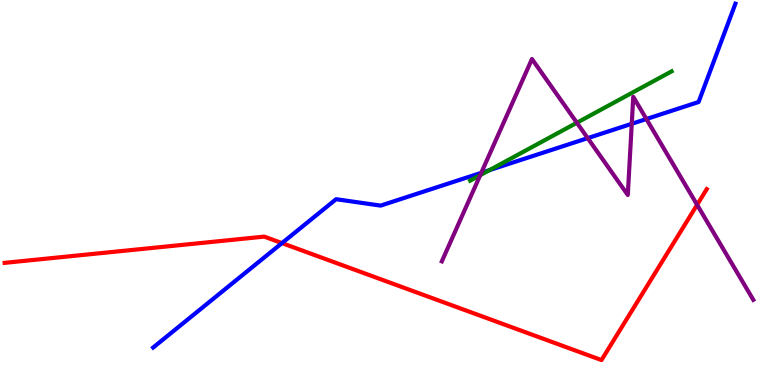[{'lines': ['blue', 'red'], 'intersections': [{'x': 3.64, 'y': 3.69}]}, {'lines': ['green', 'red'], 'intersections': []}, {'lines': ['purple', 'red'], 'intersections': [{'x': 8.99, 'y': 4.68}]}, {'lines': ['blue', 'green'], 'intersections': [{'x': 6.32, 'y': 5.58}]}, {'lines': ['blue', 'purple'], 'intersections': [{'x': 6.21, 'y': 5.51}, {'x': 7.58, 'y': 6.41}, {'x': 8.15, 'y': 6.78}, {'x': 8.34, 'y': 6.91}]}, {'lines': ['green', 'purple'], 'intersections': [{'x': 6.2, 'y': 5.45}, {'x': 7.44, 'y': 6.81}]}]